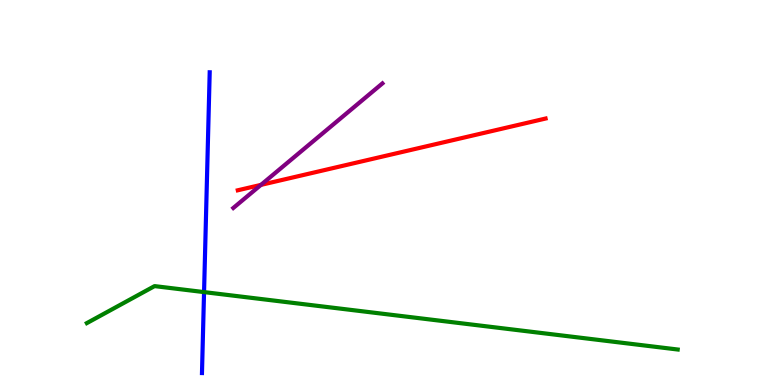[{'lines': ['blue', 'red'], 'intersections': []}, {'lines': ['green', 'red'], 'intersections': []}, {'lines': ['purple', 'red'], 'intersections': [{'x': 3.37, 'y': 5.2}]}, {'lines': ['blue', 'green'], 'intersections': [{'x': 2.63, 'y': 2.41}]}, {'lines': ['blue', 'purple'], 'intersections': []}, {'lines': ['green', 'purple'], 'intersections': []}]